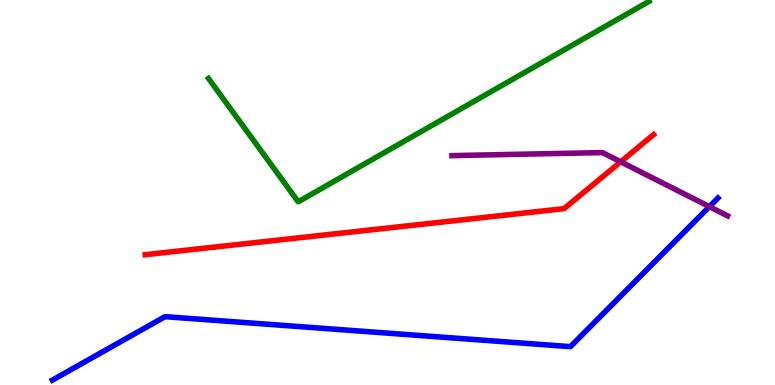[{'lines': ['blue', 'red'], 'intersections': []}, {'lines': ['green', 'red'], 'intersections': []}, {'lines': ['purple', 'red'], 'intersections': [{'x': 8.01, 'y': 5.8}]}, {'lines': ['blue', 'green'], 'intersections': []}, {'lines': ['blue', 'purple'], 'intersections': [{'x': 9.15, 'y': 4.63}]}, {'lines': ['green', 'purple'], 'intersections': []}]